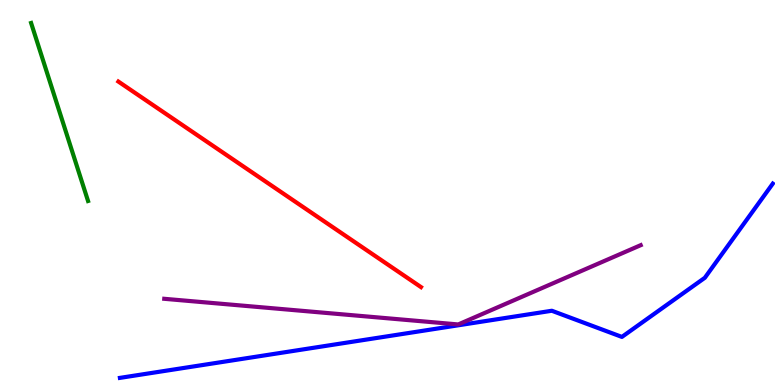[{'lines': ['blue', 'red'], 'intersections': []}, {'lines': ['green', 'red'], 'intersections': []}, {'lines': ['purple', 'red'], 'intersections': []}, {'lines': ['blue', 'green'], 'intersections': []}, {'lines': ['blue', 'purple'], 'intersections': []}, {'lines': ['green', 'purple'], 'intersections': []}]